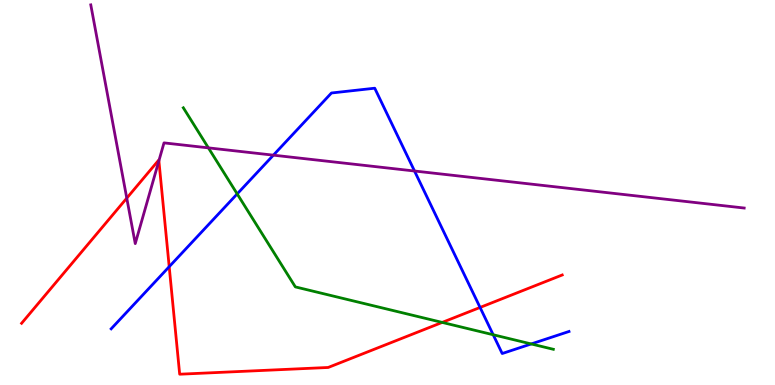[{'lines': ['blue', 'red'], 'intersections': [{'x': 2.18, 'y': 3.07}, {'x': 6.19, 'y': 2.01}]}, {'lines': ['green', 'red'], 'intersections': [{'x': 5.71, 'y': 1.63}]}, {'lines': ['purple', 'red'], 'intersections': [{'x': 1.64, 'y': 4.85}, {'x': 2.05, 'y': 5.82}]}, {'lines': ['blue', 'green'], 'intersections': [{'x': 3.06, 'y': 4.96}, {'x': 6.36, 'y': 1.31}, {'x': 6.85, 'y': 1.07}]}, {'lines': ['blue', 'purple'], 'intersections': [{'x': 3.53, 'y': 5.97}, {'x': 5.35, 'y': 5.56}]}, {'lines': ['green', 'purple'], 'intersections': [{'x': 2.69, 'y': 6.16}]}]